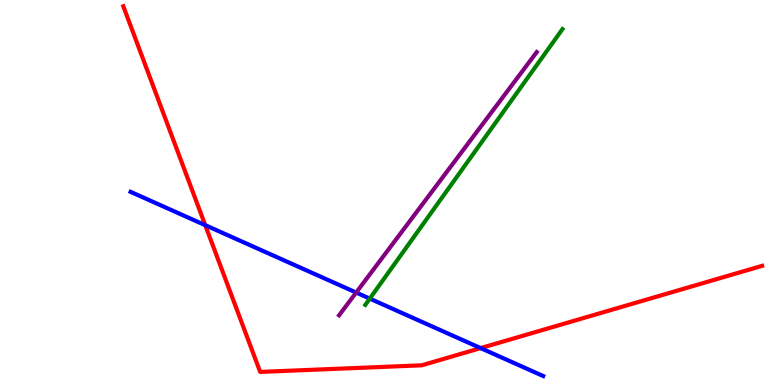[{'lines': ['blue', 'red'], 'intersections': [{'x': 2.65, 'y': 4.15}, {'x': 6.2, 'y': 0.958}]}, {'lines': ['green', 'red'], 'intersections': []}, {'lines': ['purple', 'red'], 'intersections': []}, {'lines': ['blue', 'green'], 'intersections': [{'x': 4.77, 'y': 2.24}]}, {'lines': ['blue', 'purple'], 'intersections': [{'x': 4.6, 'y': 2.4}]}, {'lines': ['green', 'purple'], 'intersections': []}]